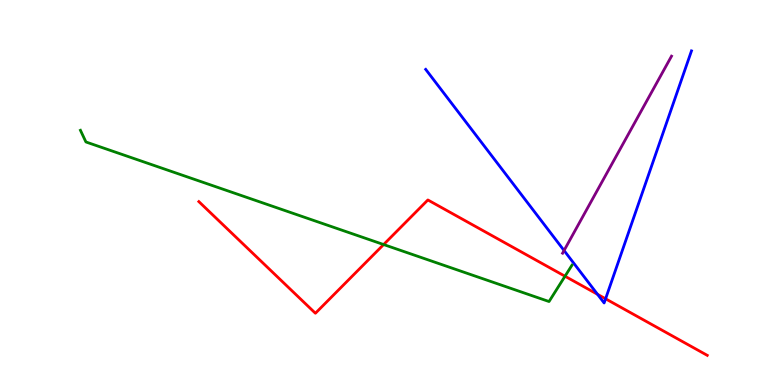[{'lines': ['blue', 'red'], 'intersections': [{'x': 7.71, 'y': 2.36}, {'x': 7.81, 'y': 2.24}]}, {'lines': ['green', 'red'], 'intersections': [{'x': 4.95, 'y': 3.65}, {'x': 7.29, 'y': 2.83}]}, {'lines': ['purple', 'red'], 'intersections': []}, {'lines': ['blue', 'green'], 'intersections': []}, {'lines': ['blue', 'purple'], 'intersections': [{'x': 7.28, 'y': 3.49}]}, {'lines': ['green', 'purple'], 'intersections': []}]